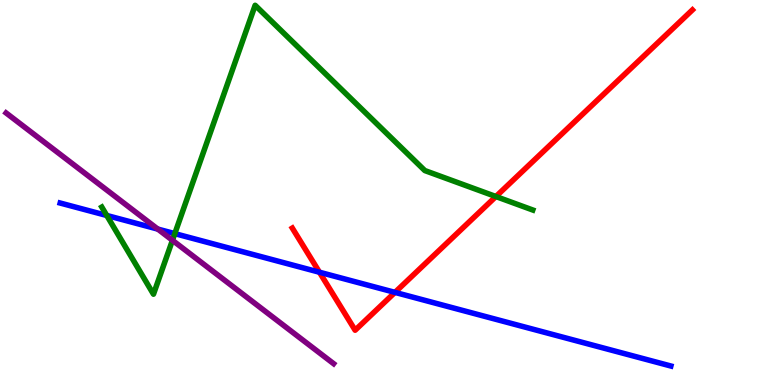[{'lines': ['blue', 'red'], 'intersections': [{'x': 4.12, 'y': 2.93}, {'x': 5.1, 'y': 2.41}]}, {'lines': ['green', 'red'], 'intersections': [{'x': 6.4, 'y': 4.9}]}, {'lines': ['purple', 'red'], 'intersections': []}, {'lines': ['blue', 'green'], 'intersections': [{'x': 1.38, 'y': 4.4}, {'x': 2.26, 'y': 3.93}]}, {'lines': ['blue', 'purple'], 'intersections': [{'x': 2.04, 'y': 4.05}]}, {'lines': ['green', 'purple'], 'intersections': [{'x': 2.23, 'y': 3.76}]}]